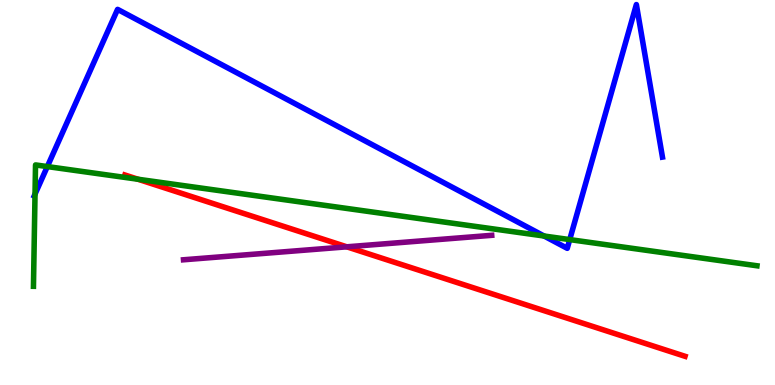[{'lines': ['blue', 'red'], 'intersections': []}, {'lines': ['green', 'red'], 'intersections': [{'x': 1.78, 'y': 5.34}]}, {'lines': ['purple', 'red'], 'intersections': [{'x': 4.47, 'y': 3.59}]}, {'lines': ['blue', 'green'], 'intersections': [{'x': 0.452, 'y': 4.96}, {'x': 0.611, 'y': 5.67}, {'x': 7.02, 'y': 3.87}, {'x': 7.35, 'y': 3.78}]}, {'lines': ['blue', 'purple'], 'intersections': []}, {'lines': ['green', 'purple'], 'intersections': []}]